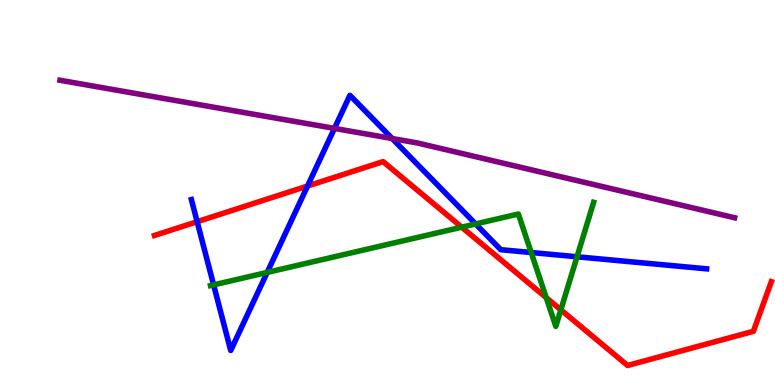[{'lines': ['blue', 'red'], 'intersections': [{'x': 2.54, 'y': 4.24}, {'x': 3.97, 'y': 5.17}]}, {'lines': ['green', 'red'], 'intersections': [{'x': 5.96, 'y': 4.1}, {'x': 7.05, 'y': 2.27}, {'x': 7.24, 'y': 1.95}]}, {'lines': ['purple', 'red'], 'intersections': []}, {'lines': ['blue', 'green'], 'intersections': [{'x': 2.76, 'y': 2.6}, {'x': 3.45, 'y': 2.92}, {'x': 6.14, 'y': 4.18}, {'x': 6.85, 'y': 3.44}, {'x': 7.45, 'y': 3.33}]}, {'lines': ['blue', 'purple'], 'intersections': [{'x': 4.32, 'y': 6.66}, {'x': 5.06, 'y': 6.4}]}, {'lines': ['green', 'purple'], 'intersections': []}]